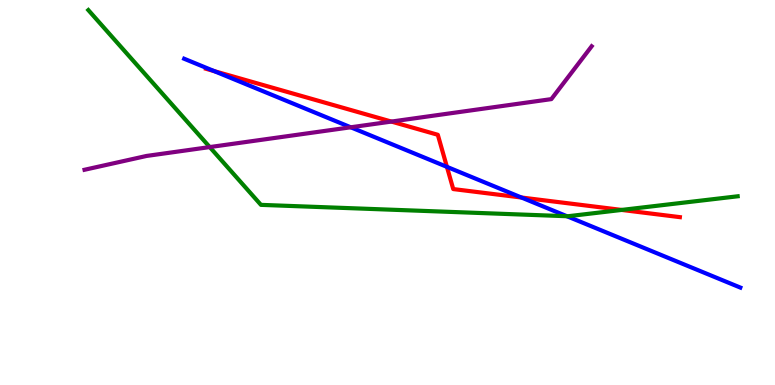[{'lines': ['blue', 'red'], 'intersections': [{'x': 2.76, 'y': 8.15}, {'x': 5.77, 'y': 5.67}, {'x': 6.73, 'y': 4.87}]}, {'lines': ['green', 'red'], 'intersections': [{'x': 8.02, 'y': 4.55}]}, {'lines': ['purple', 'red'], 'intersections': [{'x': 5.05, 'y': 6.84}]}, {'lines': ['blue', 'green'], 'intersections': [{'x': 7.32, 'y': 4.38}]}, {'lines': ['blue', 'purple'], 'intersections': [{'x': 4.53, 'y': 6.69}]}, {'lines': ['green', 'purple'], 'intersections': [{'x': 2.71, 'y': 6.18}]}]